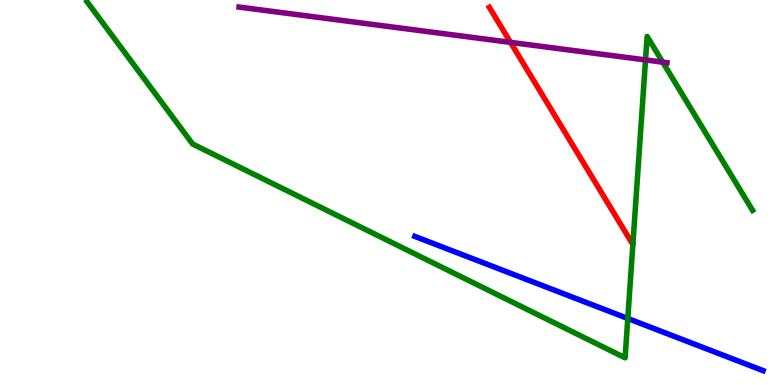[{'lines': ['blue', 'red'], 'intersections': []}, {'lines': ['green', 'red'], 'intersections': []}, {'lines': ['purple', 'red'], 'intersections': [{'x': 6.59, 'y': 8.9}]}, {'lines': ['blue', 'green'], 'intersections': [{'x': 8.1, 'y': 1.73}]}, {'lines': ['blue', 'purple'], 'intersections': []}, {'lines': ['green', 'purple'], 'intersections': [{'x': 8.33, 'y': 8.44}, {'x': 8.55, 'y': 8.39}]}]